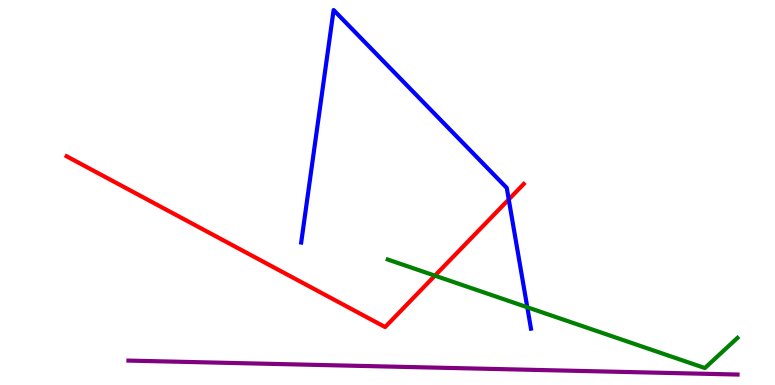[{'lines': ['blue', 'red'], 'intersections': [{'x': 6.56, 'y': 4.82}]}, {'lines': ['green', 'red'], 'intersections': [{'x': 5.61, 'y': 2.84}]}, {'lines': ['purple', 'red'], 'intersections': []}, {'lines': ['blue', 'green'], 'intersections': [{'x': 6.8, 'y': 2.02}]}, {'lines': ['blue', 'purple'], 'intersections': []}, {'lines': ['green', 'purple'], 'intersections': []}]